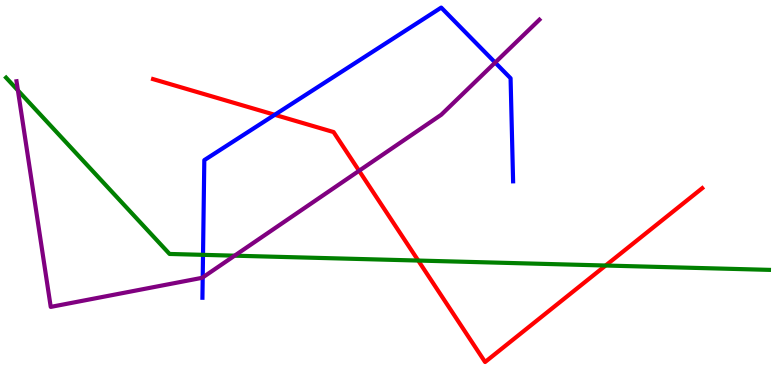[{'lines': ['blue', 'red'], 'intersections': [{'x': 3.54, 'y': 7.02}]}, {'lines': ['green', 'red'], 'intersections': [{'x': 5.4, 'y': 3.23}, {'x': 7.81, 'y': 3.1}]}, {'lines': ['purple', 'red'], 'intersections': [{'x': 4.63, 'y': 5.56}]}, {'lines': ['blue', 'green'], 'intersections': [{'x': 2.62, 'y': 3.38}]}, {'lines': ['blue', 'purple'], 'intersections': [{'x': 2.62, 'y': 2.79}, {'x': 6.39, 'y': 8.38}]}, {'lines': ['green', 'purple'], 'intersections': [{'x': 0.231, 'y': 7.65}, {'x': 3.03, 'y': 3.36}]}]